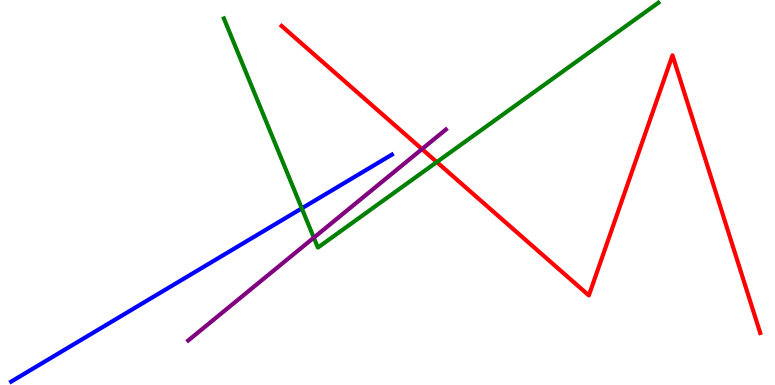[{'lines': ['blue', 'red'], 'intersections': []}, {'lines': ['green', 'red'], 'intersections': [{'x': 5.64, 'y': 5.79}]}, {'lines': ['purple', 'red'], 'intersections': [{'x': 5.45, 'y': 6.13}]}, {'lines': ['blue', 'green'], 'intersections': [{'x': 3.89, 'y': 4.59}]}, {'lines': ['blue', 'purple'], 'intersections': []}, {'lines': ['green', 'purple'], 'intersections': [{'x': 4.05, 'y': 3.83}]}]